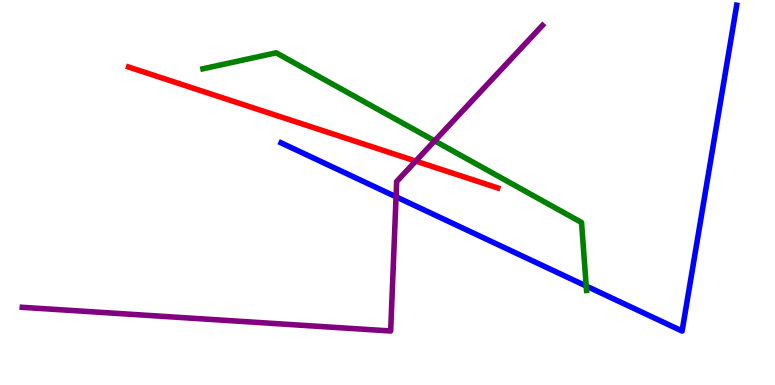[{'lines': ['blue', 'red'], 'intersections': []}, {'lines': ['green', 'red'], 'intersections': []}, {'lines': ['purple', 'red'], 'intersections': [{'x': 5.36, 'y': 5.82}]}, {'lines': ['blue', 'green'], 'intersections': [{'x': 7.56, 'y': 2.57}]}, {'lines': ['blue', 'purple'], 'intersections': [{'x': 5.11, 'y': 4.89}]}, {'lines': ['green', 'purple'], 'intersections': [{'x': 5.61, 'y': 6.34}]}]